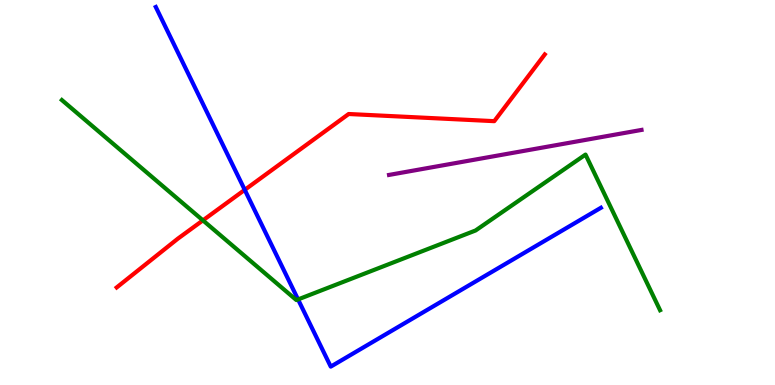[{'lines': ['blue', 'red'], 'intersections': [{'x': 3.16, 'y': 5.07}]}, {'lines': ['green', 'red'], 'intersections': [{'x': 2.62, 'y': 4.28}]}, {'lines': ['purple', 'red'], 'intersections': []}, {'lines': ['blue', 'green'], 'intersections': [{'x': 3.85, 'y': 2.22}]}, {'lines': ['blue', 'purple'], 'intersections': []}, {'lines': ['green', 'purple'], 'intersections': []}]